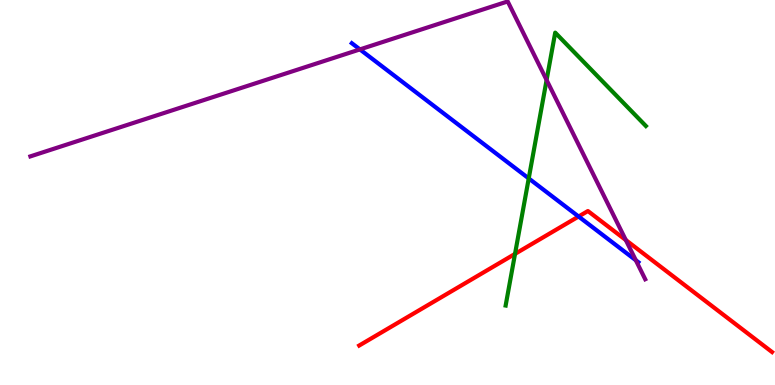[{'lines': ['blue', 'red'], 'intersections': [{'x': 7.47, 'y': 4.38}]}, {'lines': ['green', 'red'], 'intersections': [{'x': 6.65, 'y': 3.41}]}, {'lines': ['purple', 'red'], 'intersections': [{'x': 8.08, 'y': 3.76}]}, {'lines': ['blue', 'green'], 'intersections': [{'x': 6.82, 'y': 5.37}]}, {'lines': ['blue', 'purple'], 'intersections': [{'x': 4.64, 'y': 8.72}, {'x': 8.2, 'y': 3.24}]}, {'lines': ['green', 'purple'], 'intersections': [{'x': 7.05, 'y': 7.92}]}]